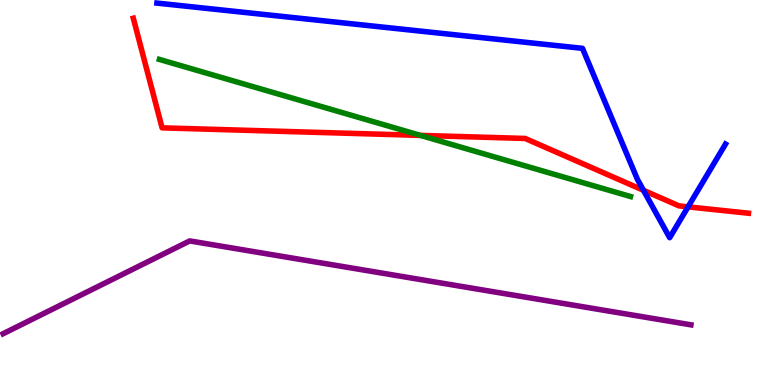[{'lines': ['blue', 'red'], 'intersections': [{'x': 8.3, 'y': 5.06}, {'x': 8.88, 'y': 4.63}]}, {'lines': ['green', 'red'], 'intersections': [{'x': 5.43, 'y': 6.48}]}, {'lines': ['purple', 'red'], 'intersections': []}, {'lines': ['blue', 'green'], 'intersections': []}, {'lines': ['blue', 'purple'], 'intersections': []}, {'lines': ['green', 'purple'], 'intersections': []}]